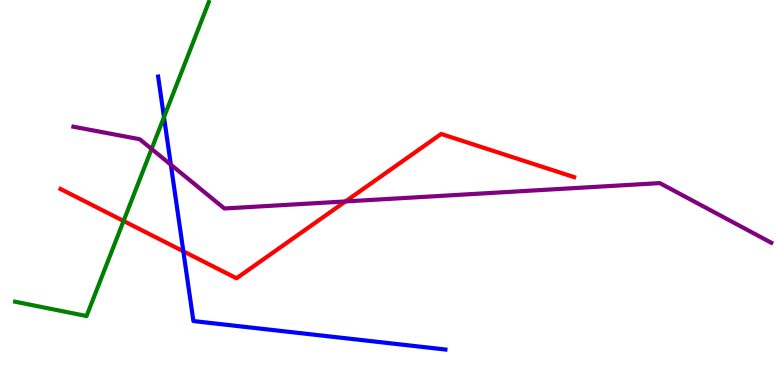[{'lines': ['blue', 'red'], 'intersections': [{'x': 2.37, 'y': 3.47}]}, {'lines': ['green', 'red'], 'intersections': [{'x': 1.59, 'y': 4.26}]}, {'lines': ['purple', 'red'], 'intersections': [{'x': 4.46, 'y': 4.77}]}, {'lines': ['blue', 'green'], 'intersections': [{'x': 2.12, 'y': 6.96}]}, {'lines': ['blue', 'purple'], 'intersections': [{'x': 2.2, 'y': 5.72}]}, {'lines': ['green', 'purple'], 'intersections': [{'x': 1.96, 'y': 6.13}]}]